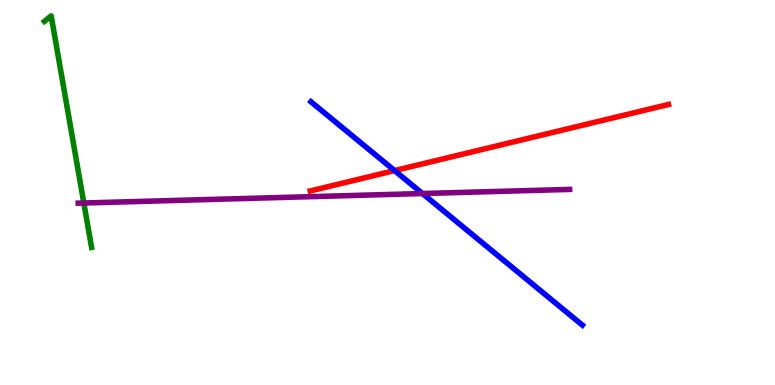[{'lines': ['blue', 'red'], 'intersections': [{'x': 5.09, 'y': 5.57}]}, {'lines': ['green', 'red'], 'intersections': []}, {'lines': ['purple', 'red'], 'intersections': []}, {'lines': ['blue', 'green'], 'intersections': []}, {'lines': ['blue', 'purple'], 'intersections': [{'x': 5.45, 'y': 4.97}]}, {'lines': ['green', 'purple'], 'intersections': [{'x': 1.08, 'y': 4.73}]}]